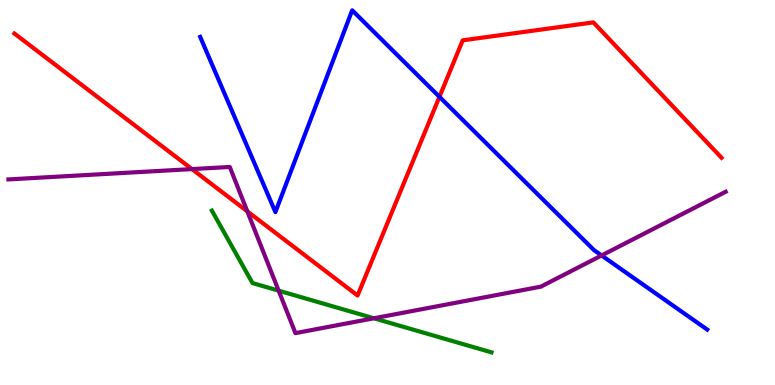[{'lines': ['blue', 'red'], 'intersections': [{'x': 5.67, 'y': 7.48}]}, {'lines': ['green', 'red'], 'intersections': []}, {'lines': ['purple', 'red'], 'intersections': [{'x': 2.48, 'y': 5.61}, {'x': 3.19, 'y': 4.51}]}, {'lines': ['blue', 'green'], 'intersections': []}, {'lines': ['blue', 'purple'], 'intersections': [{'x': 7.76, 'y': 3.36}]}, {'lines': ['green', 'purple'], 'intersections': [{'x': 3.6, 'y': 2.45}, {'x': 4.82, 'y': 1.73}]}]